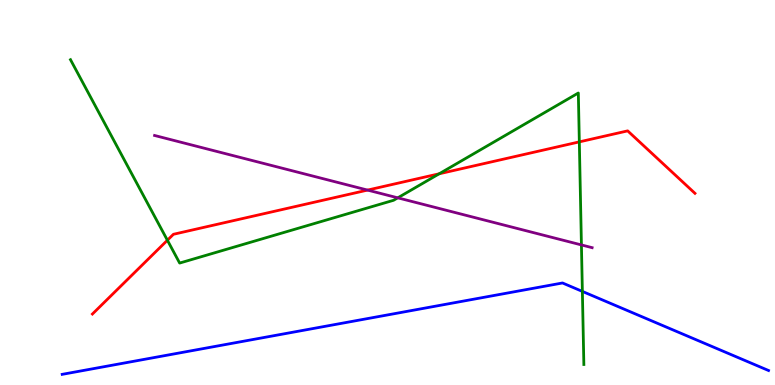[{'lines': ['blue', 'red'], 'intersections': []}, {'lines': ['green', 'red'], 'intersections': [{'x': 2.16, 'y': 3.76}, {'x': 5.67, 'y': 5.49}, {'x': 7.48, 'y': 6.31}]}, {'lines': ['purple', 'red'], 'intersections': [{'x': 4.74, 'y': 5.06}]}, {'lines': ['blue', 'green'], 'intersections': [{'x': 7.51, 'y': 2.43}]}, {'lines': ['blue', 'purple'], 'intersections': []}, {'lines': ['green', 'purple'], 'intersections': [{'x': 5.13, 'y': 4.86}, {'x': 7.5, 'y': 3.64}]}]